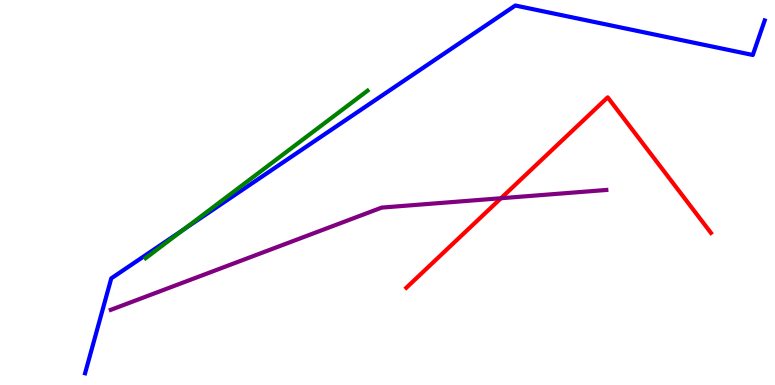[{'lines': ['blue', 'red'], 'intersections': []}, {'lines': ['green', 'red'], 'intersections': []}, {'lines': ['purple', 'red'], 'intersections': [{'x': 6.46, 'y': 4.85}]}, {'lines': ['blue', 'green'], 'intersections': [{'x': 2.37, 'y': 4.04}]}, {'lines': ['blue', 'purple'], 'intersections': []}, {'lines': ['green', 'purple'], 'intersections': []}]